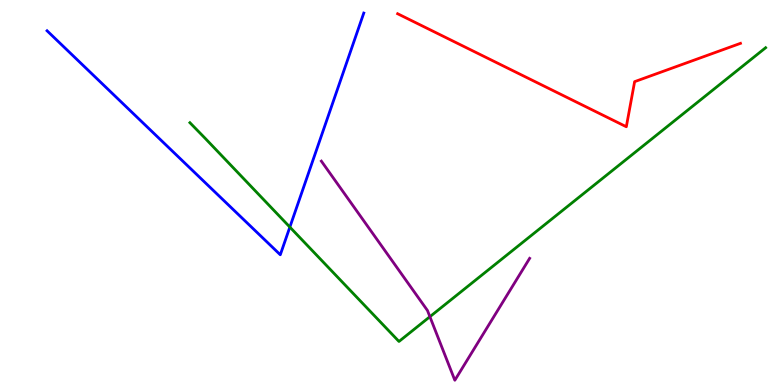[{'lines': ['blue', 'red'], 'intersections': []}, {'lines': ['green', 'red'], 'intersections': []}, {'lines': ['purple', 'red'], 'intersections': []}, {'lines': ['blue', 'green'], 'intersections': [{'x': 3.74, 'y': 4.1}]}, {'lines': ['blue', 'purple'], 'intersections': []}, {'lines': ['green', 'purple'], 'intersections': [{'x': 5.55, 'y': 1.77}]}]